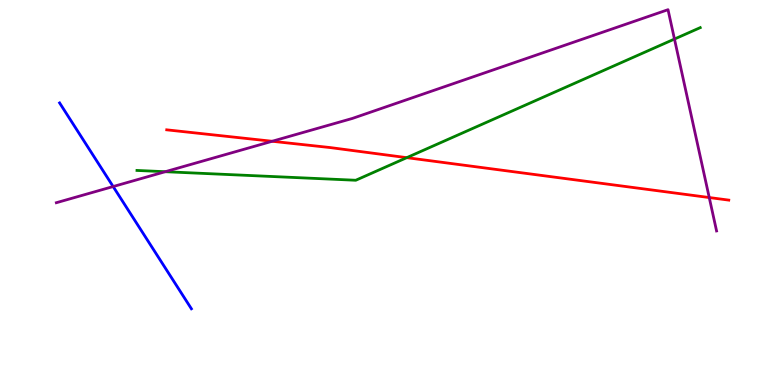[{'lines': ['blue', 'red'], 'intersections': []}, {'lines': ['green', 'red'], 'intersections': [{'x': 5.25, 'y': 5.9}]}, {'lines': ['purple', 'red'], 'intersections': [{'x': 3.51, 'y': 6.33}, {'x': 9.15, 'y': 4.87}]}, {'lines': ['blue', 'green'], 'intersections': []}, {'lines': ['blue', 'purple'], 'intersections': [{'x': 1.46, 'y': 5.15}]}, {'lines': ['green', 'purple'], 'intersections': [{'x': 2.13, 'y': 5.54}, {'x': 8.7, 'y': 8.99}]}]